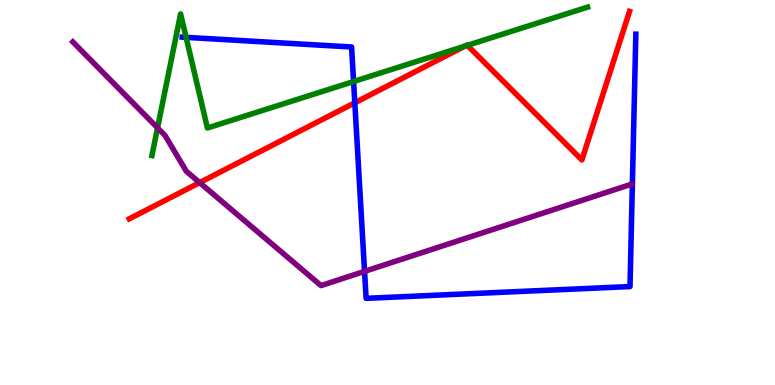[{'lines': ['blue', 'red'], 'intersections': [{'x': 4.58, 'y': 7.33}]}, {'lines': ['green', 'red'], 'intersections': [{'x': 6.0, 'y': 8.8}, {'x': 6.03, 'y': 8.82}]}, {'lines': ['purple', 'red'], 'intersections': [{'x': 2.58, 'y': 5.26}]}, {'lines': ['blue', 'green'], 'intersections': [{'x': 2.4, 'y': 9.03}, {'x': 4.56, 'y': 7.88}]}, {'lines': ['blue', 'purple'], 'intersections': [{'x': 4.7, 'y': 2.95}]}, {'lines': ['green', 'purple'], 'intersections': [{'x': 2.03, 'y': 6.68}]}]